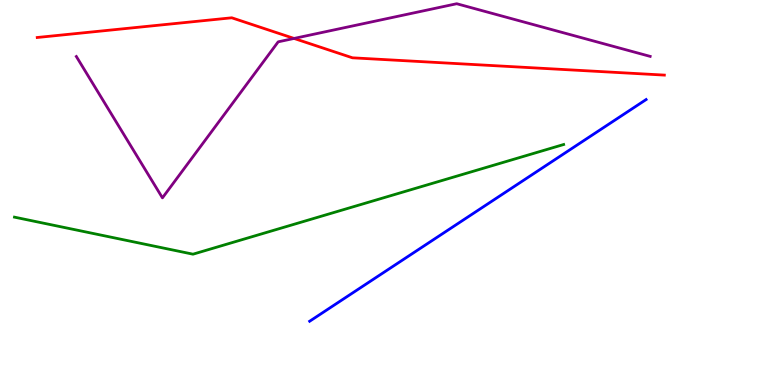[{'lines': ['blue', 'red'], 'intersections': []}, {'lines': ['green', 'red'], 'intersections': []}, {'lines': ['purple', 'red'], 'intersections': [{'x': 3.79, 'y': 9.0}]}, {'lines': ['blue', 'green'], 'intersections': []}, {'lines': ['blue', 'purple'], 'intersections': []}, {'lines': ['green', 'purple'], 'intersections': []}]